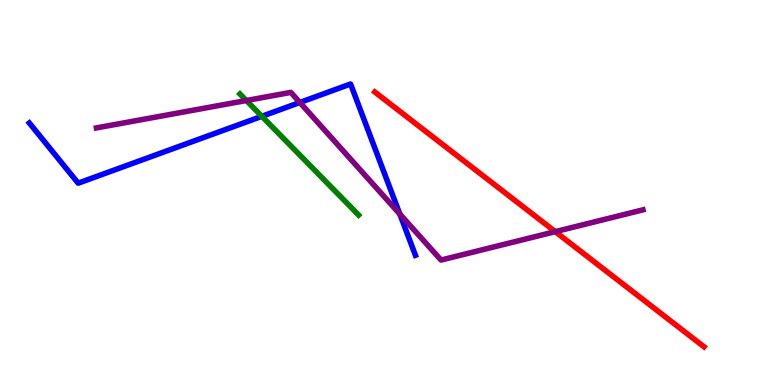[{'lines': ['blue', 'red'], 'intersections': []}, {'lines': ['green', 'red'], 'intersections': []}, {'lines': ['purple', 'red'], 'intersections': [{'x': 7.16, 'y': 3.98}]}, {'lines': ['blue', 'green'], 'intersections': [{'x': 3.38, 'y': 6.98}]}, {'lines': ['blue', 'purple'], 'intersections': [{'x': 3.87, 'y': 7.34}, {'x': 5.16, 'y': 4.44}]}, {'lines': ['green', 'purple'], 'intersections': [{'x': 3.18, 'y': 7.39}]}]